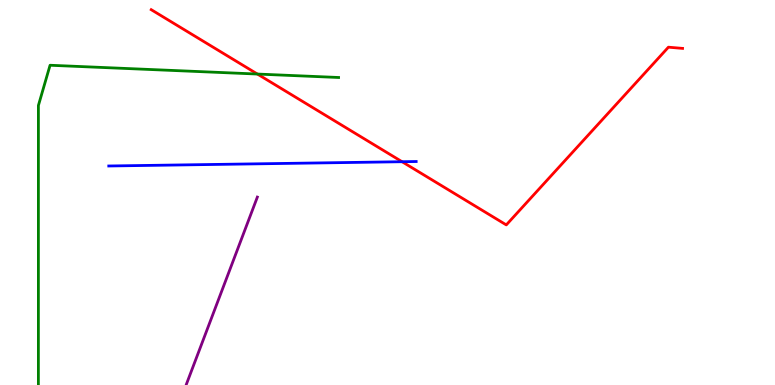[{'lines': ['blue', 'red'], 'intersections': [{'x': 5.19, 'y': 5.8}]}, {'lines': ['green', 'red'], 'intersections': [{'x': 3.32, 'y': 8.08}]}, {'lines': ['purple', 'red'], 'intersections': []}, {'lines': ['blue', 'green'], 'intersections': []}, {'lines': ['blue', 'purple'], 'intersections': []}, {'lines': ['green', 'purple'], 'intersections': []}]